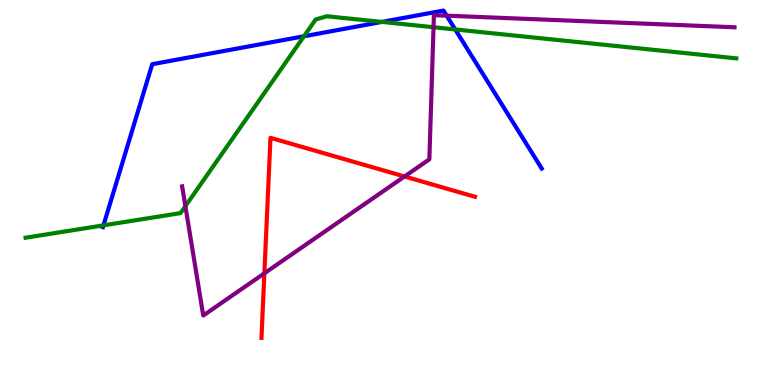[{'lines': ['blue', 'red'], 'intersections': []}, {'lines': ['green', 'red'], 'intersections': []}, {'lines': ['purple', 'red'], 'intersections': [{'x': 3.41, 'y': 2.9}, {'x': 5.22, 'y': 5.42}]}, {'lines': ['blue', 'green'], 'intersections': [{'x': 1.34, 'y': 4.15}, {'x': 3.92, 'y': 9.06}, {'x': 4.93, 'y': 9.43}, {'x': 5.87, 'y': 9.23}]}, {'lines': ['blue', 'purple'], 'intersections': [{'x': 5.76, 'y': 9.59}]}, {'lines': ['green', 'purple'], 'intersections': [{'x': 2.39, 'y': 4.64}, {'x': 5.59, 'y': 9.29}]}]